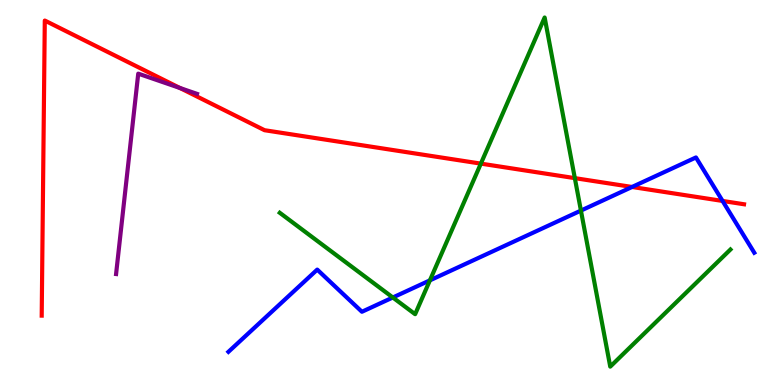[{'lines': ['blue', 'red'], 'intersections': [{'x': 8.16, 'y': 5.14}, {'x': 9.32, 'y': 4.78}]}, {'lines': ['green', 'red'], 'intersections': [{'x': 6.2, 'y': 5.75}, {'x': 7.42, 'y': 5.37}]}, {'lines': ['purple', 'red'], 'intersections': [{'x': 2.32, 'y': 7.71}]}, {'lines': ['blue', 'green'], 'intersections': [{'x': 5.07, 'y': 2.27}, {'x': 5.55, 'y': 2.72}, {'x': 7.5, 'y': 4.53}]}, {'lines': ['blue', 'purple'], 'intersections': []}, {'lines': ['green', 'purple'], 'intersections': []}]